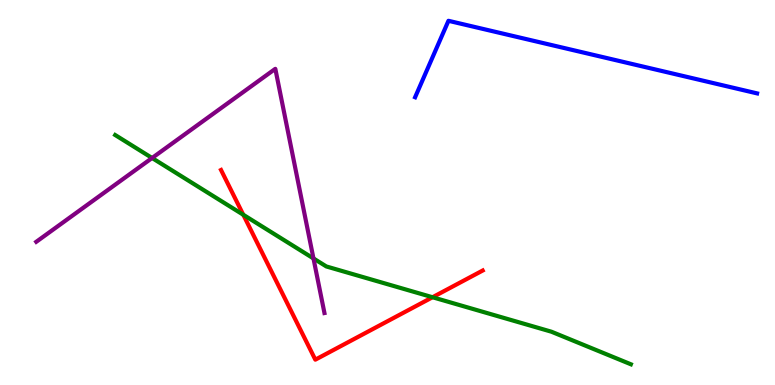[{'lines': ['blue', 'red'], 'intersections': []}, {'lines': ['green', 'red'], 'intersections': [{'x': 3.14, 'y': 4.42}, {'x': 5.58, 'y': 2.28}]}, {'lines': ['purple', 'red'], 'intersections': []}, {'lines': ['blue', 'green'], 'intersections': []}, {'lines': ['blue', 'purple'], 'intersections': []}, {'lines': ['green', 'purple'], 'intersections': [{'x': 1.96, 'y': 5.9}, {'x': 4.04, 'y': 3.29}]}]